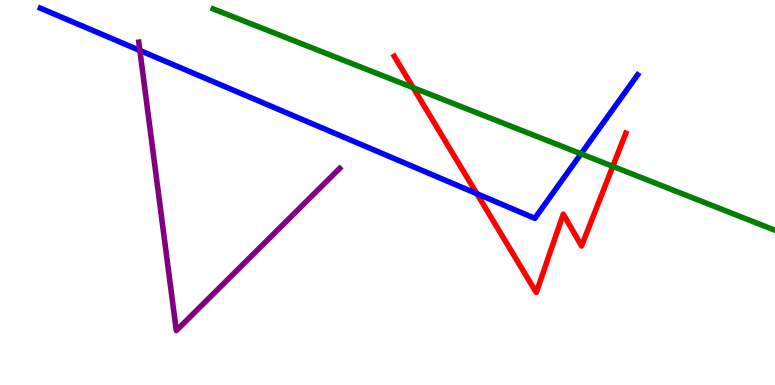[{'lines': ['blue', 'red'], 'intersections': [{'x': 6.15, 'y': 4.97}]}, {'lines': ['green', 'red'], 'intersections': [{'x': 5.33, 'y': 7.72}, {'x': 7.91, 'y': 5.68}]}, {'lines': ['purple', 'red'], 'intersections': []}, {'lines': ['blue', 'green'], 'intersections': [{'x': 7.5, 'y': 6.0}]}, {'lines': ['blue', 'purple'], 'intersections': [{'x': 1.8, 'y': 8.69}]}, {'lines': ['green', 'purple'], 'intersections': []}]